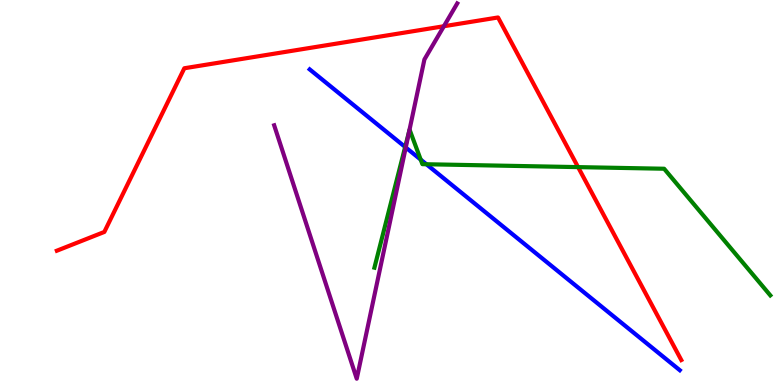[{'lines': ['blue', 'red'], 'intersections': []}, {'lines': ['green', 'red'], 'intersections': [{'x': 7.46, 'y': 5.66}]}, {'lines': ['purple', 'red'], 'intersections': [{'x': 5.73, 'y': 9.32}]}, {'lines': ['blue', 'green'], 'intersections': [{'x': 5.23, 'y': 6.18}, {'x': 5.43, 'y': 5.85}, {'x': 5.5, 'y': 5.73}]}, {'lines': ['blue', 'purple'], 'intersections': [{'x': 5.24, 'y': 6.17}]}, {'lines': ['green', 'purple'], 'intersections': [{'x': 5.28, 'y': 6.61}]}]